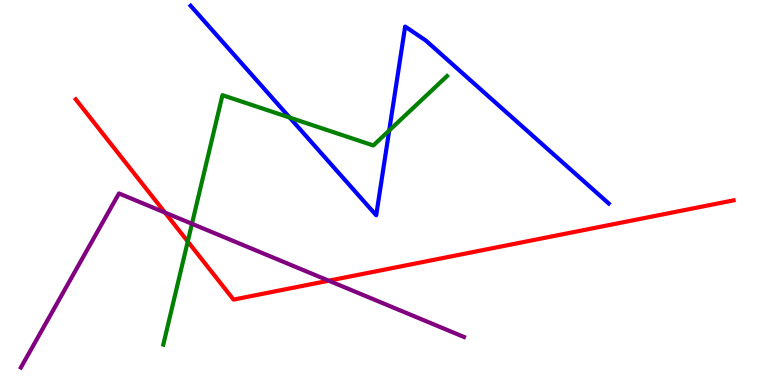[{'lines': ['blue', 'red'], 'intersections': []}, {'lines': ['green', 'red'], 'intersections': [{'x': 2.42, 'y': 3.73}]}, {'lines': ['purple', 'red'], 'intersections': [{'x': 2.13, 'y': 4.48}, {'x': 4.24, 'y': 2.71}]}, {'lines': ['blue', 'green'], 'intersections': [{'x': 3.74, 'y': 6.95}, {'x': 5.02, 'y': 6.61}]}, {'lines': ['blue', 'purple'], 'intersections': []}, {'lines': ['green', 'purple'], 'intersections': [{'x': 2.48, 'y': 4.19}]}]